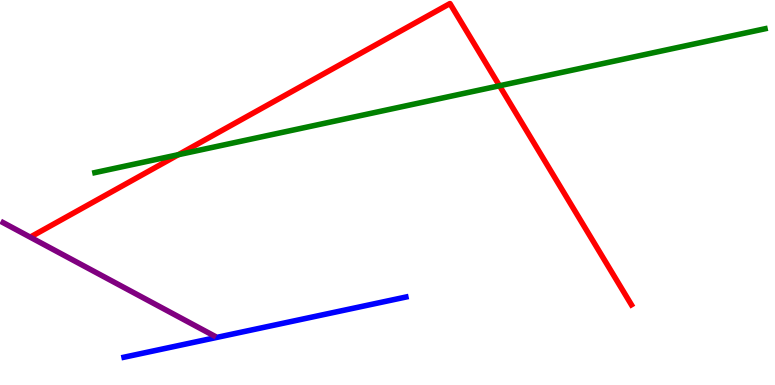[{'lines': ['blue', 'red'], 'intersections': []}, {'lines': ['green', 'red'], 'intersections': [{'x': 2.3, 'y': 5.98}, {'x': 6.45, 'y': 7.77}]}, {'lines': ['purple', 'red'], 'intersections': []}, {'lines': ['blue', 'green'], 'intersections': []}, {'lines': ['blue', 'purple'], 'intersections': []}, {'lines': ['green', 'purple'], 'intersections': []}]